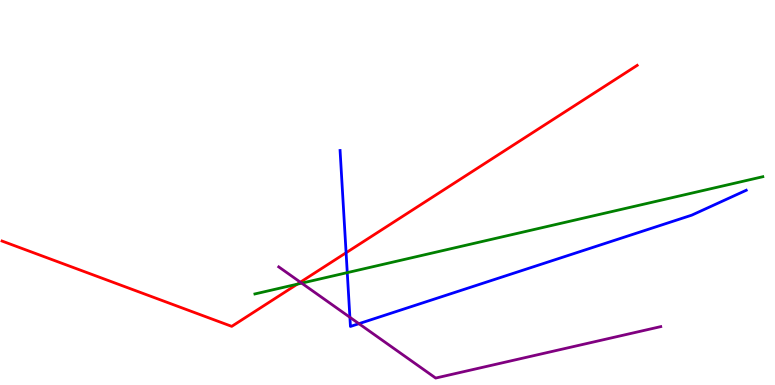[{'lines': ['blue', 'red'], 'intersections': [{'x': 4.47, 'y': 3.44}]}, {'lines': ['green', 'red'], 'intersections': [{'x': 3.84, 'y': 2.62}]}, {'lines': ['purple', 'red'], 'intersections': [{'x': 3.88, 'y': 2.67}]}, {'lines': ['blue', 'green'], 'intersections': [{'x': 4.48, 'y': 2.92}]}, {'lines': ['blue', 'purple'], 'intersections': [{'x': 4.51, 'y': 1.76}, {'x': 4.63, 'y': 1.59}]}, {'lines': ['green', 'purple'], 'intersections': [{'x': 3.89, 'y': 2.65}]}]